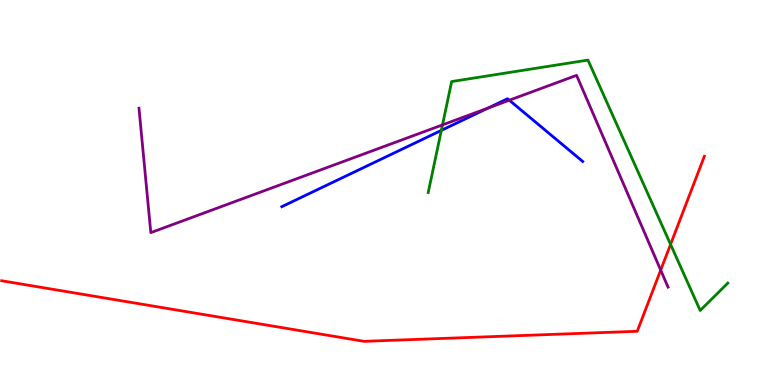[{'lines': ['blue', 'red'], 'intersections': []}, {'lines': ['green', 'red'], 'intersections': [{'x': 8.65, 'y': 3.65}]}, {'lines': ['purple', 'red'], 'intersections': [{'x': 8.53, 'y': 2.98}]}, {'lines': ['blue', 'green'], 'intersections': [{'x': 5.69, 'y': 6.61}]}, {'lines': ['blue', 'purple'], 'intersections': [{'x': 6.3, 'y': 7.19}, {'x': 6.57, 'y': 7.4}]}, {'lines': ['green', 'purple'], 'intersections': [{'x': 5.71, 'y': 6.76}]}]